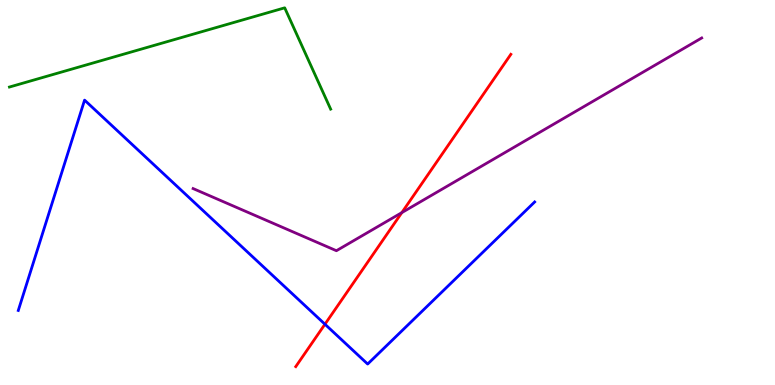[{'lines': ['blue', 'red'], 'intersections': [{'x': 4.19, 'y': 1.58}]}, {'lines': ['green', 'red'], 'intersections': []}, {'lines': ['purple', 'red'], 'intersections': [{'x': 5.18, 'y': 4.48}]}, {'lines': ['blue', 'green'], 'intersections': []}, {'lines': ['blue', 'purple'], 'intersections': []}, {'lines': ['green', 'purple'], 'intersections': []}]